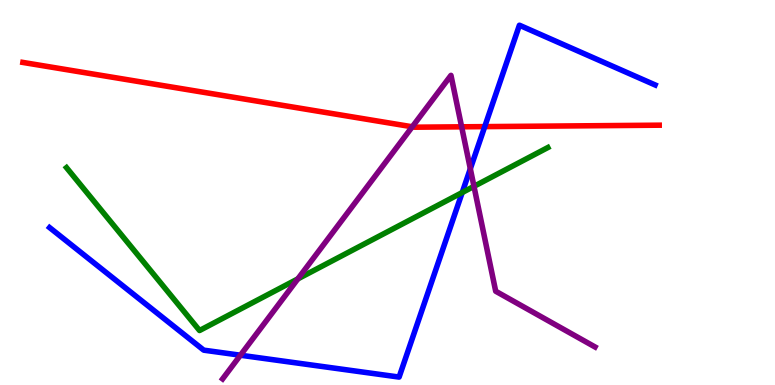[{'lines': ['blue', 'red'], 'intersections': [{'x': 6.25, 'y': 6.71}]}, {'lines': ['green', 'red'], 'intersections': []}, {'lines': ['purple', 'red'], 'intersections': [{'x': 5.32, 'y': 6.71}, {'x': 5.96, 'y': 6.71}]}, {'lines': ['blue', 'green'], 'intersections': [{'x': 5.96, 'y': 5.0}]}, {'lines': ['blue', 'purple'], 'intersections': [{'x': 3.1, 'y': 0.774}, {'x': 6.07, 'y': 5.62}]}, {'lines': ['green', 'purple'], 'intersections': [{'x': 3.84, 'y': 2.76}, {'x': 6.12, 'y': 5.16}]}]